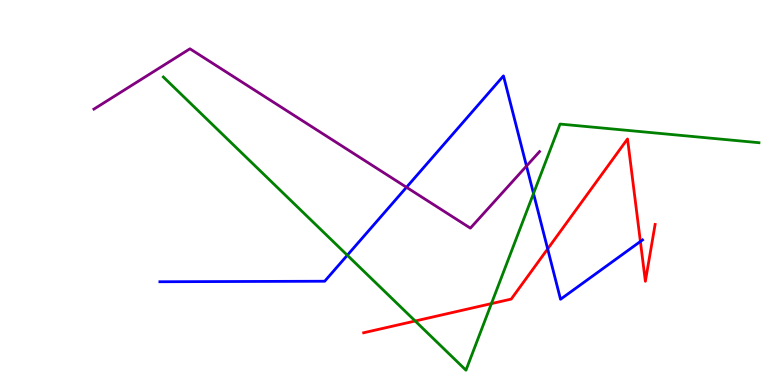[{'lines': ['blue', 'red'], 'intersections': [{'x': 7.07, 'y': 3.53}, {'x': 8.26, 'y': 3.73}]}, {'lines': ['green', 'red'], 'intersections': [{'x': 5.36, 'y': 1.66}, {'x': 6.34, 'y': 2.11}]}, {'lines': ['purple', 'red'], 'intersections': []}, {'lines': ['blue', 'green'], 'intersections': [{'x': 4.48, 'y': 3.37}, {'x': 6.88, 'y': 4.97}]}, {'lines': ['blue', 'purple'], 'intersections': [{'x': 5.24, 'y': 5.14}, {'x': 6.79, 'y': 5.69}]}, {'lines': ['green', 'purple'], 'intersections': []}]